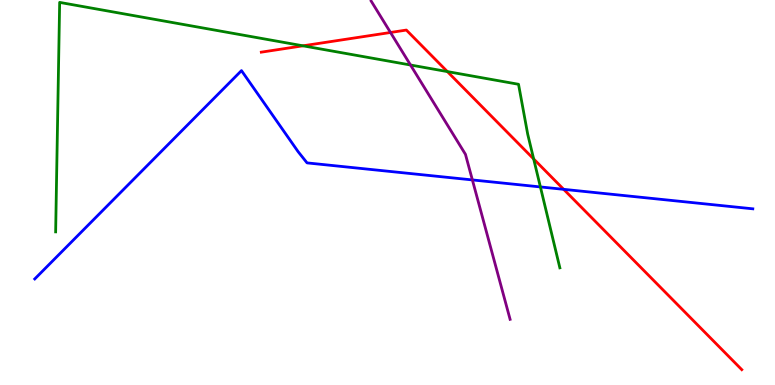[{'lines': ['blue', 'red'], 'intersections': [{'x': 7.27, 'y': 5.08}]}, {'lines': ['green', 'red'], 'intersections': [{'x': 3.91, 'y': 8.81}, {'x': 5.77, 'y': 8.14}, {'x': 6.89, 'y': 5.87}]}, {'lines': ['purple', 'red'], 'intersections': [{'x': 5.04, 'y': 9.16}]}, {'lines': ['blue', 'green'], 'intersections': [{'x': 6.97, 'y': 5.14}]}, {'lines': ['blue', 'purple'], 'intersections': [{'x': 6.1, 'y': 5.33}]}, {'lines': ['green', 'purple'], 'intersections': [{'x': 5.3, 'y': 8.31}]}]